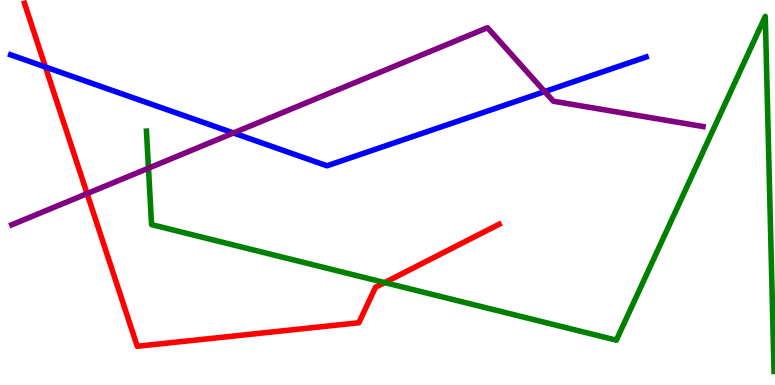[{'lines': ['blue', 'red'], 'intersections': [{'x': 0.587, 'y': 8.26}]}, {'lines': ['green', 'red'], 'intersections': [{'x': 4.96, 'y': 2.66}]}, {'lines': ['purple', 'red'], 'intersections': [{'x': 1.12, 'y': 4.97}]}, {'lines': ['blue', 'green'], 'intersections': []}, {'lines': ['blue', 'purple'], 'intersections': [{'x': 3.01, 'y': 6.55}, {'x': 7.03, 'y': 7.62}]}, {'lines': ['green', 'purple'], 'intersections': [{'x': 1.92, 'y': 5.63}]}]